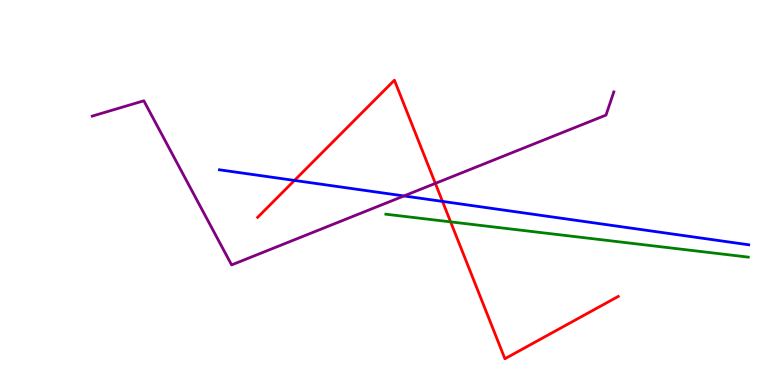[{'lines': ['blue', 'red'], 'intersections': [{'x': 3.8, 'y': 5.31}, {'x': 5.71, 'y': 4.77}]}, {'lines': ['green', 'red'], 'intersections': [{'x': 5.81, 'y': 4.24}]}, {'lines': ['purple', 'red'], 'intersections': [{'x': 5.62, 'y': 5.24}]}, {'lines': ['blue', 'green'], 'intersections': []}, {'lines': ['blue', 'purple'], 'intersections': [{'x': 5.21, 'y': 4.91}]}, {'lines': ['green', 'purple'], 'intersections': []}]